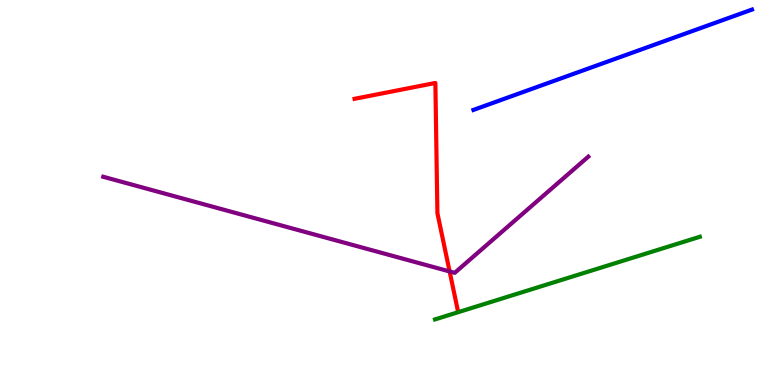[{'lines': ['blue', 'red'], 'intersections': []}, {'lines': ['green', 'red'], 'intersections': []}, {'lines': ['purple', 'red'], 'intersections': [{'x': 5.8, 'y': 2.95}]}, {'lines': ['blue', 'green'], 'intersections': []}, {'lines': ['blue', 'purple'], 'intersections': []}, {'lines': ['green', 'purple'], 'intersections': []}]